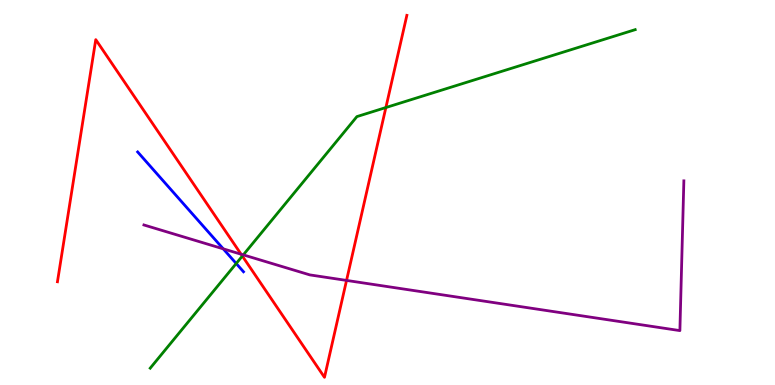[{'lines': ['blue', 'red'], 'intersections': []}, {'lines': ['green', 'red'], 'intersections': [{'x': 3.13, 'y': 3.35}, {'x': 4.98, 'y': 7.21}]}, {'lines': ['purple', 'red'], 'intersections': [{'x': 3.11, 'y': 3.4}, {'x': 4.47, 'y': 2.72}]}, {'lines': ['blue', 'green'], 'intersections': [{'x': 3.05, 'y': 3.16}]}, {'lines': ['blue', 'purple'], 'intersections': [{'x': 2.88, 'y': 3.54}]}, {'lines': ['green', 'purple'], 'intersections': [{'x': 3.14, 'y': 3.38}]}]